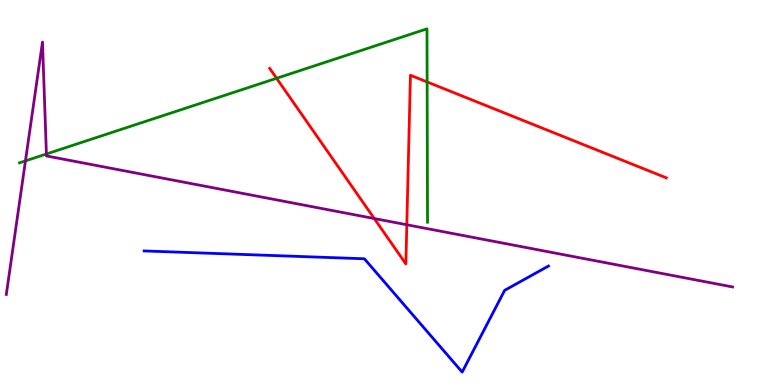[{'lines': ['blue', 'red'], 'intersections': []}, {'lines': ['green', 'red'], 'intersections': [{'x': 3.57, 'y': 7.97}, {'x': 5.51, 'y': 7.87}]}, {'lines': ['purple', 'red'], 'intersections': [{'x': 4.83, 'y': 4.32}, {'x': 5.25, 'y': 4.16}]}, {'lines': ['blue', 'green'], 'intersections': []}, {'lines': ['blue', 'purple'], 'intersections': []}, {'lines': ['green', 'purple'], 'intersections': [{'x': 0.328, 'y': 5.82}, {'x': 0.599, 'y': 6.0}]}]